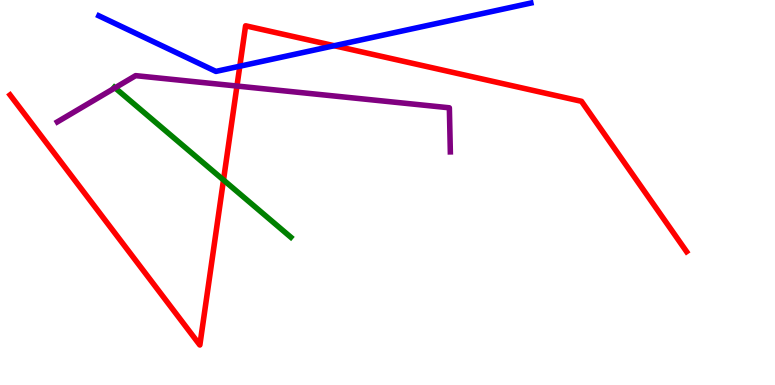[{'lines': ['blue', 'red'], 'intersections': [{'x': 3.09, 'y': 8.28}, {'x': 4.31, 'y': 8.81}]}, {'lines': ['green', 'red'], 'intersections': [{'x': 2.88, 'y': 5.32}]}, {'lines': ['purple', 'red'], 'intersections': [{'x': 3.06, 'y': 7.77}]}, {'lines': ['blue', 'green'], 'intersections': []}, {'lines': ['blue', 'purple'], 'intersections': []}, {'lines': ['green', 'purple'], 'intersections': [{'x': 1.48, 'y': 7.72}]}]